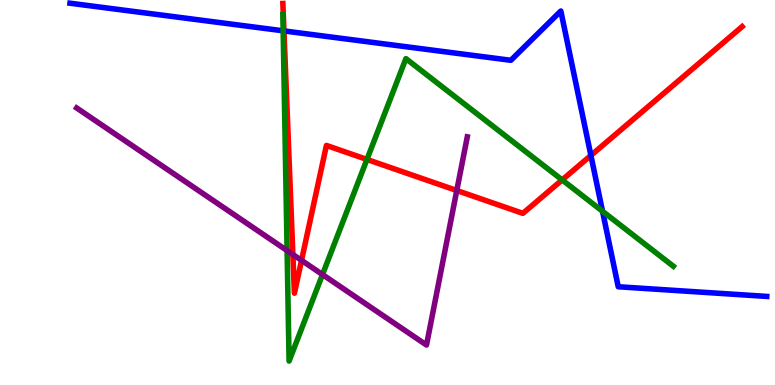[{'lines': ['blue', 'red'], 'intersections': [{'x': 3.66, 'y': 9.2}, {'x': 7.62, 'y': 5.96}]}, {'lines': ['green', 'red'], 'intersections': [{'x': 4.73, 'y': 5.86}, {'x': 7.25, 'y': 5.33}]}, {'lines': ['purple', 'red'], 'intersections': [{'x': 3.78, 'y': 3.39}, {'x': 3.89, 'y': 3.24}, {'x': 5.89, 'y': 5.05}]}, {'lines': ['blue', 'green'], 'intersections': [{'x': 3.65, 'y': 9.2}, {'x': 7.77, 'y': 4.51}]}, {'lines': ['blue', 'purple'], 'intersections': []}, {'lines': ['green', 'purple'], 'intersections': [{'x': 3.7, 'y': 3.49}, {'x': 4.16, 'y': 2.87}]}]